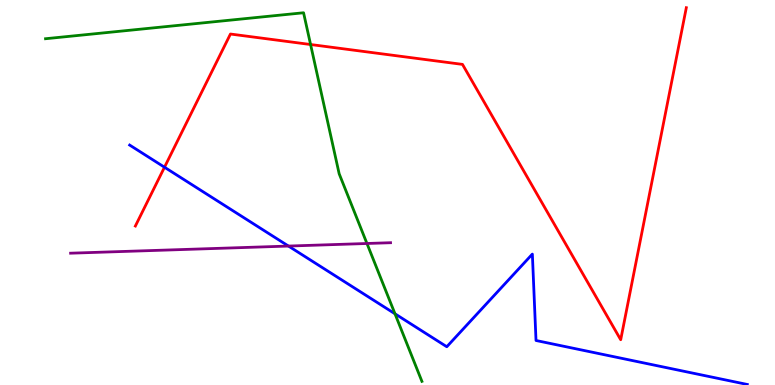[{'lines': ['blue', 'red'], 'intersections': [{'x': 2.12, 'y': 5.66}]}, {'lines': ['green', 'red'], 'intersections': [{'x': 4.01, 'y': 8.84}]}, {'lines': ['purple', 'red'], 'intersections': []}, {'lines': ['blue', 'green'], 'intersections': [{'x': 5.1, 'y': 1.85}]}, {'lines': ['blue', 'purple'], 'intersections': [{'x': 3.72, 'y': 3.61}]}, {'lines': ['green', 'purple'], 'intersections': [{'x': 4.73, 'y': 3.68}]}]